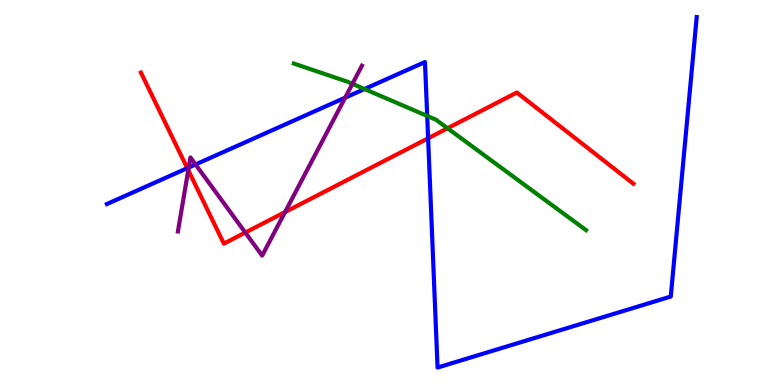[{'lines': ['blue', 'red'], 'intersections': [{'x': 2.42, 'y': 5.63}, {'x': 5.52, 'y': 6.41}]}, {'lines': ['green', 'red'], 'intersections': [{'x': 5.77, 'y': 6.67}]}, {'lines': ['purple', 'red'], 'intersections': [{'x': 2.43, 'y': 5.58}, {'x': 3.17, 'y': 3.96}, {'x': 3.68, 'y': 4.49}]}, {'lines': ['blue', 'green'], 'intersections': [{'x': 4.7, 'y': 7.69}, {'x': 5.51, 'y': 6.99}]}, {'lines': ['blue', 'purple'], 'intersections': [{'x': 2.43, 'y': 5.65}, {'x': 2.52, 'y': 5.73}, {'x': 4.45, 'y': 7.46}]}, {'lines': ['green', 'purple'], 'intersections': [{'x': 4.55, 'y': 7.82}]}]